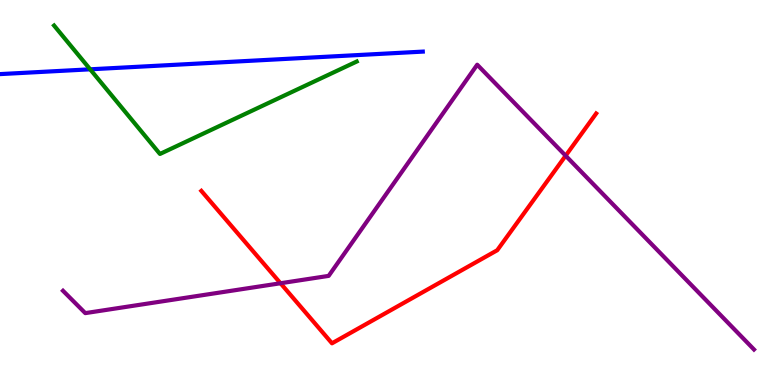[{'lines': ['blue', 'red'], 'intersections': []}, {'lines': ['green', 'red'], 'intersections': []}, {'lines': ['purple', 'red'], 'intersections': [{'x': 3.62, 'y': 2.64}, {'x': 7.3, 'y': 5.96}]}, {'lines': ['blue', 'green'], 'intersections': [{'x': 1.16, 'y': 8.2}]}, {'lines': ['blue', 'purple'], 'intersections': []}, {'lines': ['green', 'purple'], 'intersections': []}]